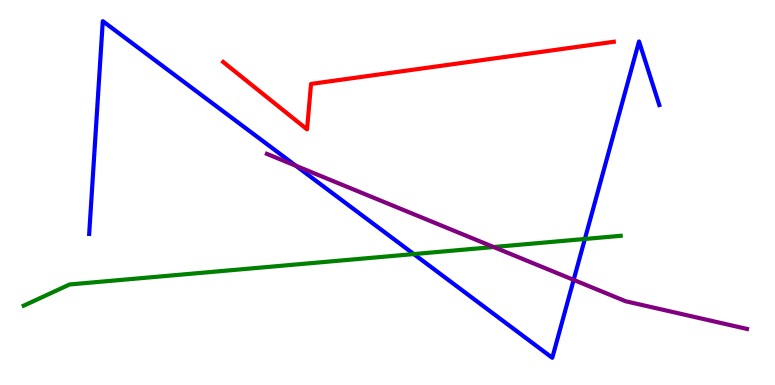[{'lines': ['blue', 'red'], 'intersections': []}, {'lines': ['green', 'red'], 'intersections': []}, {'lines': ['purple', 'red'], 'intersections': []}, {'lines': ['blue', 'green'], 'intersections': [{'x': 5.34, 'y': 3.4}, {'x': 7.55, 'y': 3.79}]}, {'lines': ['blue', 'purple'], 'intersections': [{'x': 3.82, 'y': 5.69}, {'x': 7.4, 'y': 2.73}]}, {'lines': ['green', 'purple'], 'intersections': [{'x': 6.37, 'y': 3.58}]}]